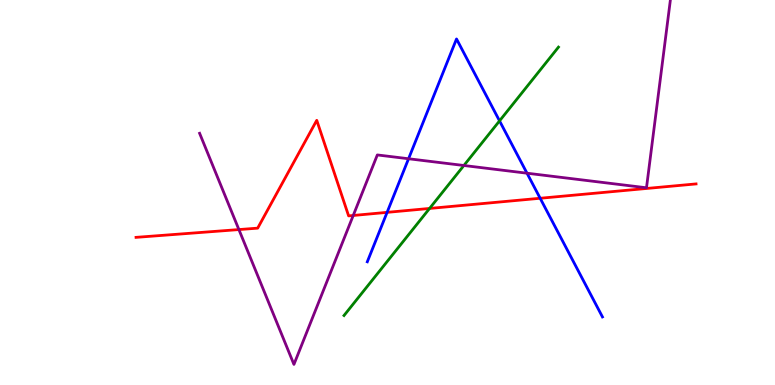[{'lines': ['blue', 'red'], 'intersections': [{'x': 4.99, 'y': 4.48}, {'x': 6.97, 'y': 4.85}]}, {'lines': ['green', 'red'], 'intersections': [{'x': 5.54, 'y': 4.59}]}, {'lines': ['purple', 'red'], 'intersections': [{'x': 3.08, 'y': 4.04}, {'x': 4.56, 'y': 4.4}]}, {'lines': ['blue', 'green'], 'intersections': [{'x': 6.45, 'y': 6.86}]}, {'lines': ['blue', 'purple'], 'intersections': [{'x': 5.27, 'y': 5.88}, {'x': 6.8, 'y': 5.5}]}, {'lines': ['green', 'purple'], 'intersections': [{'x': 5.99, 'y': 5.7}]}]